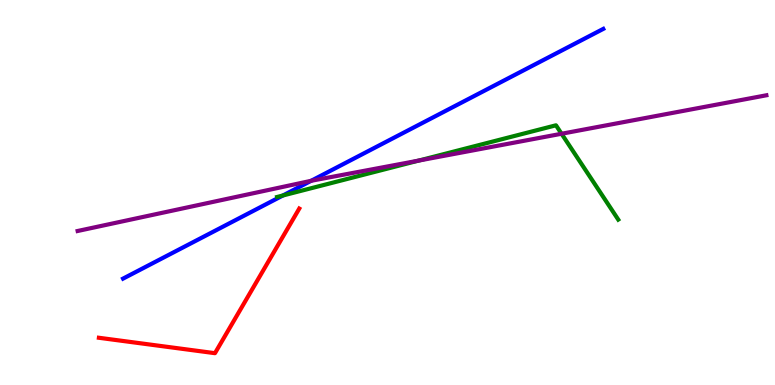[{'lines': ['blue', 'red'], 'intersections': []}, {'lines': ['green', 'red'], 'intersections': []}, {'lines': ['purple', 'red'], 'intersections': []}, {'lines': ['blue', 'green'], 'intersections': [{'x': 3.65, 'y': 4.92}]}, {'lines': ['blue', 'purple'], 'intersections': [{'x': 4.01, 'y': 5.3}]}, {'lines': ['green', 'purple'], 'intersections': [{'x': 5.4, 'y': 5.83}, {'x': 7.25, 'y': 6.53}]}]